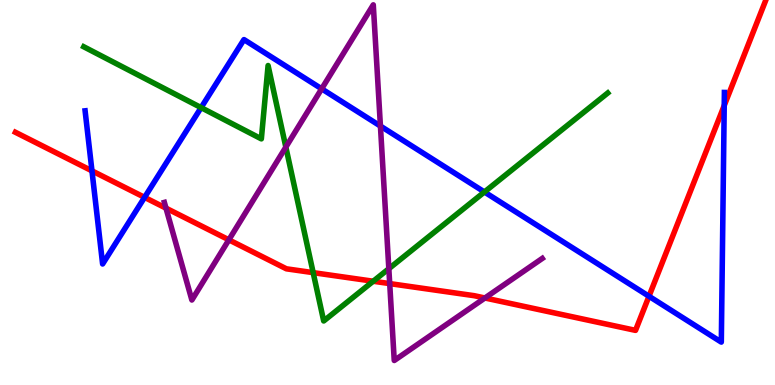[{'lines': ['blue', 'red'], 'intersections': [{'x': 1.19, 'y': 5.56}, {'x': 1.87, 'y': 4.87}, {'x': 8.37, 'y': 2.3}, {'x': 9.34, 'y': 7.26}]}, {'lines': ['green', 'red'], 'intersections': [{'x': 4.04, 'y': 2.92}, {'x': 4.82, 'y': 2.7}]}, {'lines': ['purple', 'red'], 'intersections': [{'x': 2.14, 'y': 4.59}, {'x': 2.95, 'y': 3.77}, {'x': 5.03, 'y': 2.63}, {'x': 6.26, 'y': 2.26}]}, {'lines': ['blue', 'green'], 'intersections': [{'x': 2.59, 'y': 7.2}, {'x': 6.25, 'y': 5.01}]}, {'lines': ['blue', 'purple'], 'intersections': [{'x': 4.15, 'y': 7.69}, {'x': 4.91, 'y': 6.73}]}, {'lines': ['green', 'purple'], 'intersections': [{'x': 3.69, 'y': 6.18}, {'x': 5.02, 'y': 3.02}]}]